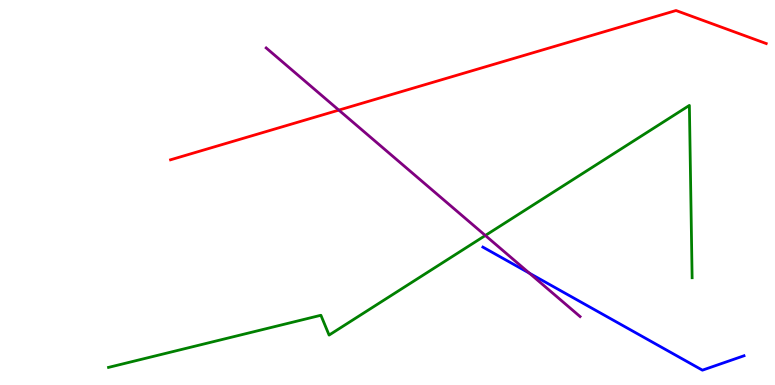[{'lines': ['blue', 'red'], 'intersections': []}, {'lines': ['green', 'red'], 'intersections': []}, {'lines': ['purple', 'red'], 'intersections': [{'x': 4.37, 'y': 7.14}]}, {'lines': ['blue', 'green'], 'intersections': []}, {'lines': ['blue', 'purple'], 'intersections': [{'x': 6.83, 'y': 2.9}]}, {'lines': ['green', 'purple'], 'intersections': [{'x': 6.26, 'y': 3.88}]}]